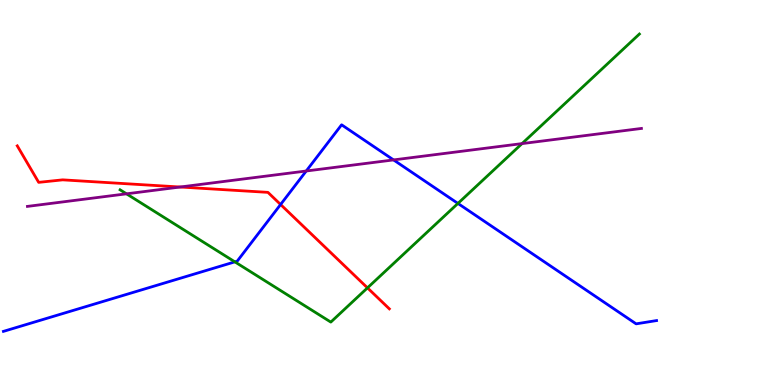[{'lines': ['blue', 'red'], 'intersections': [{'x': 3.62, 'y': 4.69}]}, {'lines': ['green', 'red'], 'intersections': [{'x': 4.74, 'y': 2.52}]}, {'lines': ['purple', 'red'], 'intersections': [{'x': 2.32, 'y': 5.14}]}, {'lines': ['blue', 'green'], 'intersections': [{'x': 3.03, 'y': 3.2}, {'x': 5.91, 'y': 4.72}]}, {'lines': ['blue', 'purple'], 'intersections': [{'x': 3.95, 'y': 5.56}, {'x': 5.08, 'y': 5.85}]}, {'lines': ['green', 'purple'], 'intersections': [{'x': 1.63, 'y': 4.97}, {'x': 6.74, 'y': 6.27}]}]